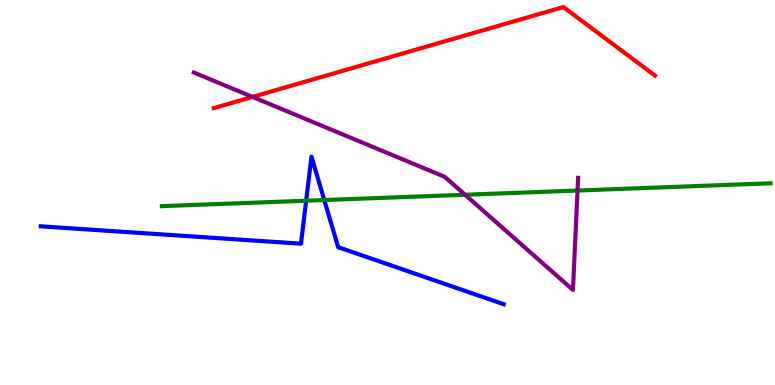[{'lines': ['blue', 'red'], 'intersections': []}, {'lines': ['green', 'red'], 'intersections': []}, {'lines': ['purple', 'red'], 'intersections': [{'x': 3.26, 'y': 7.48}]}, {'lines': ['blue', 'green'], 'intersections': [{'x': 3.95, 'y': 4.79}, {'x': 4.18, 'y': 4.8}]}, {'lines': ['blue', 'purple'], 'intersections': []}, {'lines': ['green', 'purple'], 'intersections': [{'x': 6.0, 'y': 4.94}, {'x': 7.45, 'y': 5.05}]}]